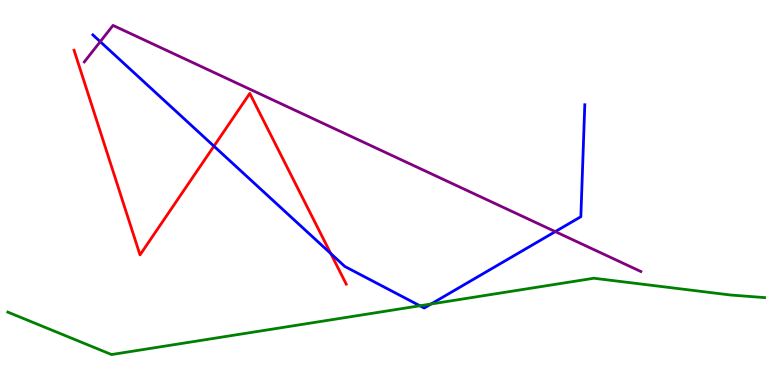[{'lines': ['blue', 'red'], 'intersections': [{'x': 2.76, 'y': 6.2}, {'x': 4.27, 'y': 3.41}]}, {'lines': ['green', 'red'], 'intersections': []}, {'lines': ['purple', 'red'], 'intersections': []}, {'lines': ['blue', 'green'], 'intersections': [{'x': 5.42, 'y': 2.06}, {'x': 5.56, 'y': 2.1}]}, {'lines': ['blue', 'purple'], 'intersections': [{'x': 1.29, 'y': 8.92}, {'x': 7.17, 'y': 3.98}]}, {'lines': ['green', 'purple'], 'intersections': []}]